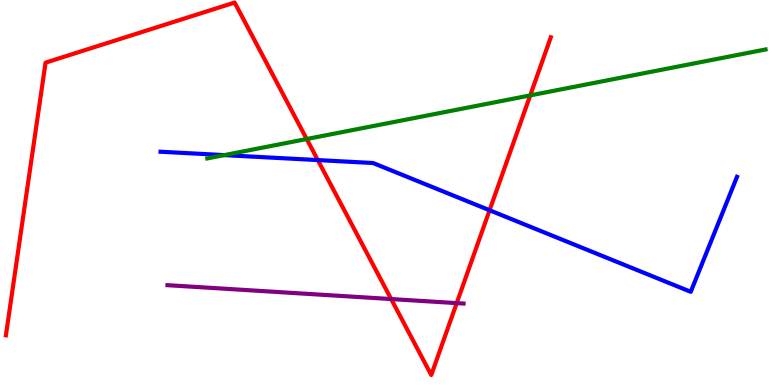[{'lines': ['blue', 'red'], 'intersections': [{'x': 4.1, 'y': 5.84}, {'x': 6.32, 'y': 4.54}]}, {'lines': ['green', 'red'], 'intersections': [{'x': 3.96, 'y': 6.39}, {'x': 6.84, 'y': 7.52}]}, {'lines': ['purple', 'red'], 'intersections': [{'x': 5.05, 'y': 2.23}, {'x': 5.89, 'y': 2.13}]}, {'lines': ['blue', 'green'], 'intersections': [{'x': 2.89, 'y': 5.97}]}, {'lines': ['blue', 'purple'], 'intersections': []}, {'lines': ['green', 'purple'], 'intersections': []}]